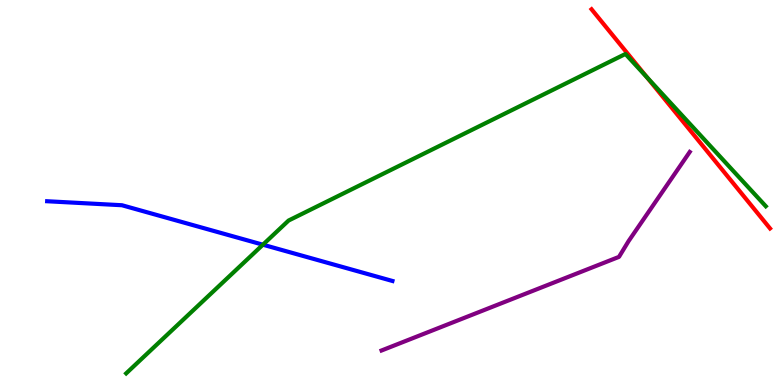[{'lines': ['blue', 'red'], 'intersections': []}, {'lines': ['green', 'red'], 'intersections': [{'x': 8.35, 'y': 7.99}]}, {'lines': ['purple', 'red'], 'intersections': []}, {'lines': ['blue', 'green'], 'intersections': [{'x': 3.39, 'y': 3.64}]}, {'lines': ['blue', 'purple'], 'intersections': []}, {'lines': ['green', 'purple'], 'intersections': []}]